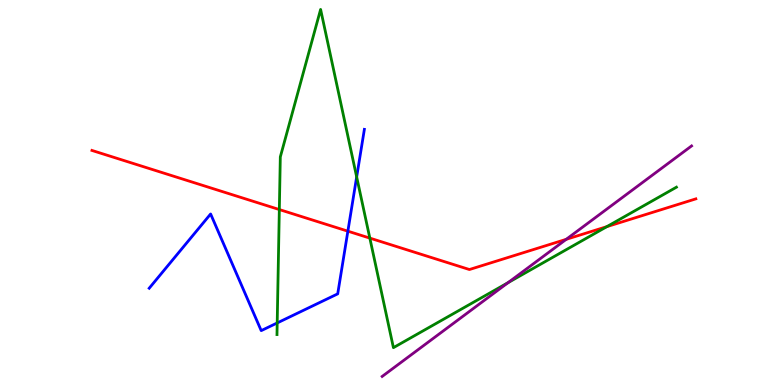[{'lines': ['blue', 'red'], 'intersections': [{'x': 4.49, 'y': 4.0}]}, {'lines': ['green', 'red'], 'intersections': [{'x': 3.6, 'y': 4.56}, {'x': 4.77, 'y': 3.82}, {'x': 7.83, 'y': 4.11}]}, {'lines': ['purple', 'red'], 'intersections': [{'x': 7.31, 'y': 3.78}]}, {'lines': ['blue', 'green'], 'intersections': [{'x': 3.58, 'y': 1.61}, {'x': 4.6, 'y': 5.4}]}, {'lines': ['blue', 'purple'], 'intersections': []}, {'lines': ['green', 'purple'], 'intersections': [{'x': 6.56, 'y': 2.66}]}]